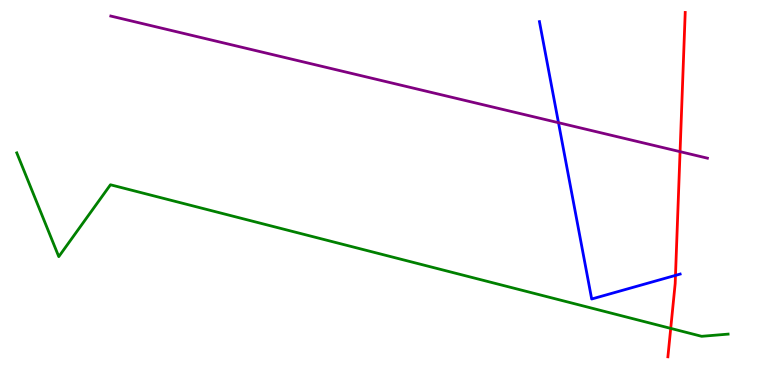[{'lines': ['blue', 'red'], 'intersections': [{'x': 8.72, 'y': 2.85}]}, {'lines': ['green', 'red'], 'intersections': [{'x': 8.65, 'y': 1.47}]}, {'lines': ['purple', 'red'], 'intersections': [{'x': 8.78, 'y': 6.06}]}, {'lines': ['blue', 'green'], 'intersections': []}, {'lines': ['blue', 'purple'], 'intersections': [{'x': 7.21, 'y': 6.81}]}, {'lines': ['green', 'purple'], 'intersections': []}]